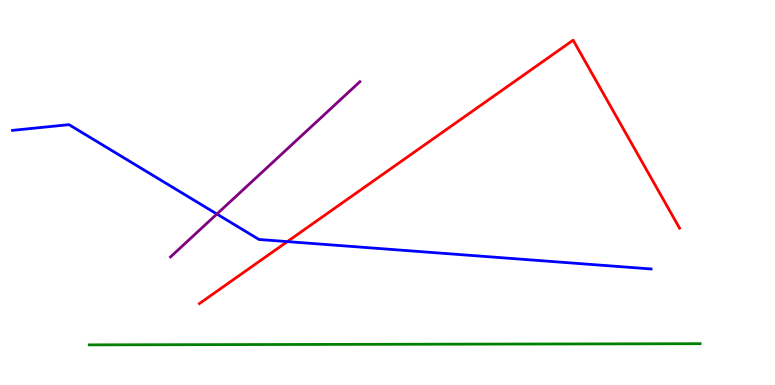[{'lines': ['blue', 'red'], 'intersections': [{'x': 3.71, 'y': 3.72}]}, {'lines': ['green', 'red'], 'intersections': []}, {'lines': ['purple', 'red'], 'intersections': []}, {'lines': ['blue', 'green'], 'intersections': []}, {'lines': ['blue', 'purple'], 'intersections': [{'x': 2.8, 'y': 4.44}]}, {'lines': ['green', 'purple'], 'intersections': []}]